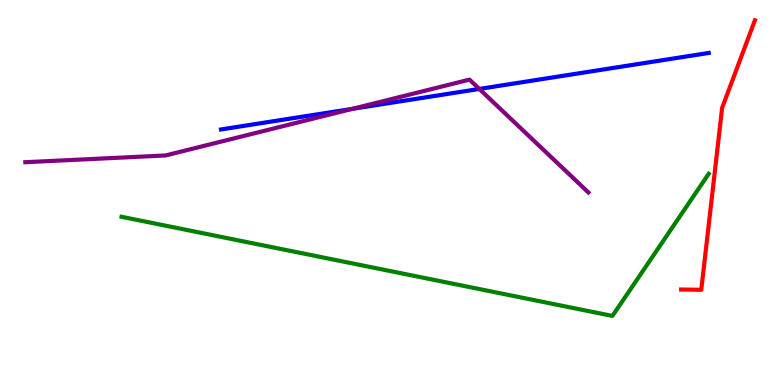[{'lines': ['blue', 'red'], 'intersections': []}, {'lines': ['green', 'red'], 'intersections': []}, {'lines': ['purple', 'red'], 'intersections': []}, {'lines': ['blue', 'green'], 'intersections': []}, {'lines': ['blue', 'purple'], 'intersections': [{'x': 4.55, 'y': 7.17}, {'x': 6.18, 'y': 7.69}]}, {'lines': ['green', 'purple'], 'intersections': []}]